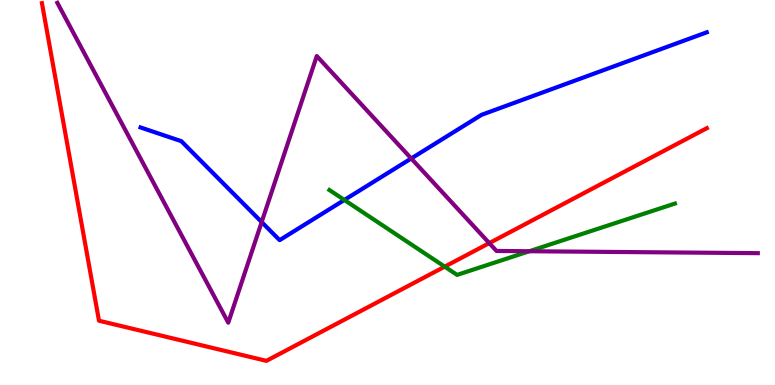[{'lines': ['blue', 'red'], 'intersections': []}, {'lines': ['green', 'red'], 'intersections': [{'x': 5.74, 'y': 3.07}]}, {'lines': ['purple', 'red'], 'intersections': [{'x': 6.31, 'y': 3.69}]}, {'lines': ['blue', 'green'], 'intersections': [{'x': 4.44, 'y': 4.81}]}, {'lines': ['blue', 'purple'], 'intersections': [{'x': 3.38, 'y': 4.23}, {'x': 5.31, 'y': 5.88}]}, {'lines': ['green', 'purple'], 'intersections': [{'x': 6.83, 'y': 3.47}]}]